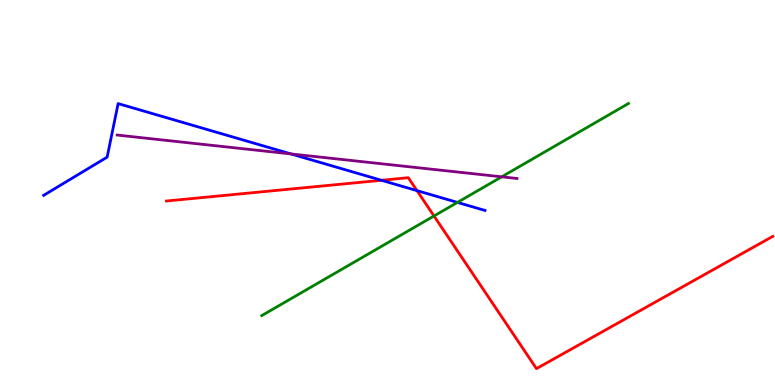[{'lines': ['blue', 'red'], 'intersections': [{'x': 4.92, 'y': 5.32}, {'x': 5.38, 'y': 5.05}]}, {'lines': ['green', 'red'], 'intersections': [{'x': 5.6, 'y': 4.39}]}, {'lines': ['purple', 'red'], 'intersections': []}, {'lines': ['blue', 'green'], 'intersections': [{'x': 5.9, 'y': 4.74}]}, {'lines': ['blue', 'purple'], 'intersections': [{'x': 3.75, 'y': 6.0}]}, {'lines': ['green', 'purple'], 'intersections': [{'x': 6.47, 'y': 5.41}]}]